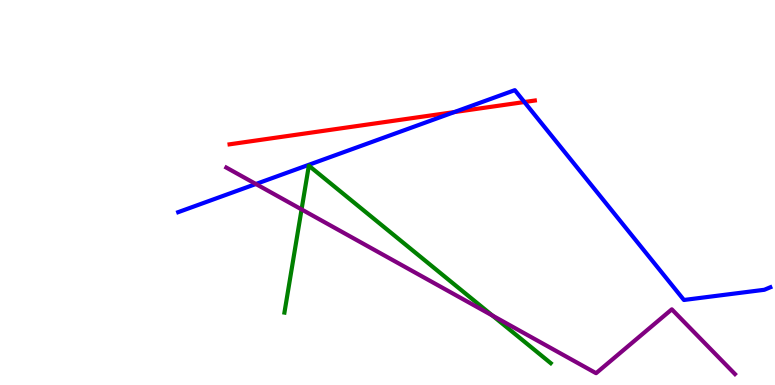[{'lines': ['blue', 'red'], 'intersections': [{'x': 5.86, 'y': 7.09}, {'x': 6.77, 'y': 7.35}]}, {'lines': ['green', 'red'], 'intersections': []}, {'lines': ['purple', 'red'], 'intersections': []}, {'lines': ['blue', 'green'], 'intersections': []}, {'lines': ['blue', 'purple'], 'intersections': [{'x': 3.3, 'y': 5.22}]}, {'lines': ['green', 'purple'], 'intersections': [{'x': 3.89, 'y': 4.56}, {'x': 6.35, 'y': 1.8}]}]